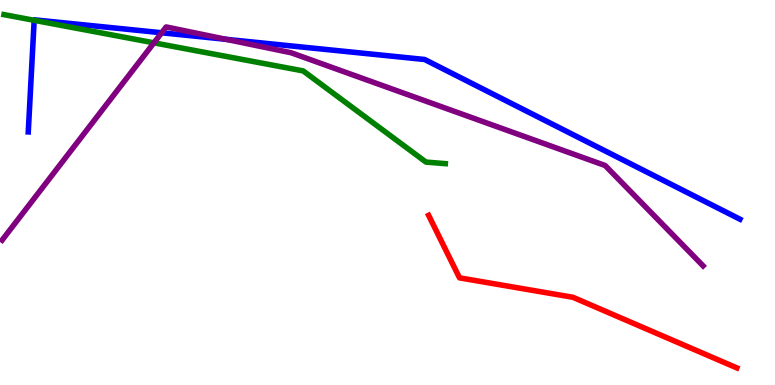[{'lines': ['blue', 'red'], 'intersections': []}, {'lines': ['green', 'red'], 'intersections': []}, {'lines': ['purple', 'red'], 'intersections': []}, {'lines': ['blue', 'green'], 'intersections': [{'x': 0.441, 'y': 9.47}]}, {'lines': ['blue', 'purple'], 'intersections': [{'x': 2.09, 'y': 9.15}, {'x': 2.92, 'y': 8.98}]}, {'lines': ['green', 'purple'], 'intersections': [{'x': 1.99, 'y': 8.89}]}]